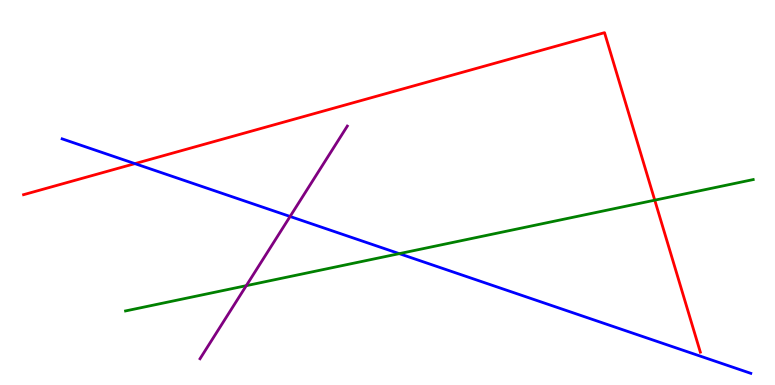[{'lines': ['blue', 'red'], 'intersections': [{'x': 1.74, 'y': 5.75}]}, {'lines': ['green', 'red'], 'intersections': [{'x': 8.45, 'y': 4.8}]}, {'lines': ['purple', 'red'], 'intersections': []}, {'lines': ['blue', 'green'], 'intersections': [{'x': 5.15, 'y': 3.41}]}, {'lines': ['blue', 'purple'], 'intersections': [{'x': 3.74, 'y': 4.38}]}, {'lines': ['green', 'purple'], 'intersections': [{'x': 3.18, 'y': 2.58}]}]